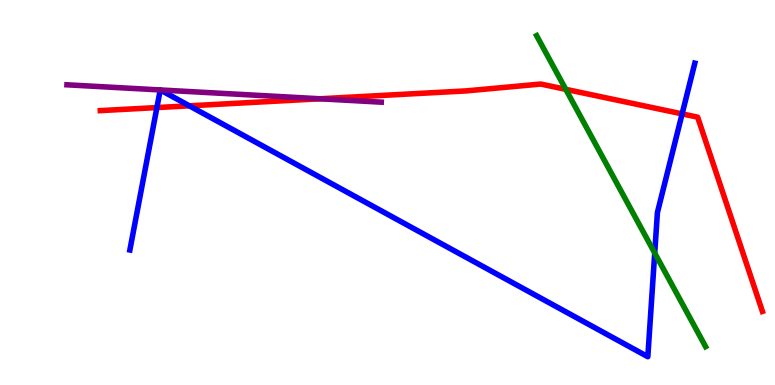[{'lines': ['blue', 'red'], 'intersections': [{'x': 2.02, 'y': 7.21}, {'x': 2.44, 'y': 7.25}, {'x': 8.8, 'y': 7.04}]}, {'lines': ['green', 'red'], 'intersections': [{'x': 7.3, 'y': 7.68}]}, {'lines': ['purple', 'red'], 'intersections': [{'x': 4.13, 'y': 7.43}]}, {'lines': ['blue', 'green'], 'intersections': [{'x': 8.45, 'y': 3.43}]}, {'lines': ['blue', 'purple'], 'intersections': [{'x': 2.07, 'y': 7.66}, {'x': 2.07, 'y': 7.66}]}, {'lines': ['green', 'purple'], 'intersections': []}]